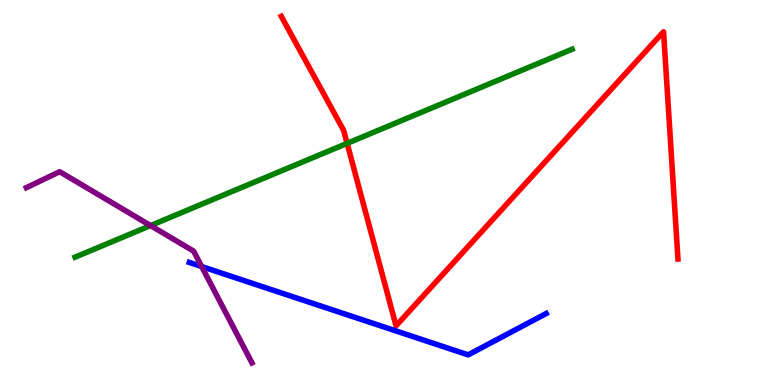[{'lines': ['blue', 'red'], 'intersections': []}, {'lines': ['green', 'red'], 'intersections': [{'x': 4.48, 'y': 6.28}]}, {'lines': ['purple', 'red'], 'intersections': []}, {'lines': ['blue', 'green'], 'intersections': []}, {'lines': ['blue', 'purple'], 'intersections': [{'x': 2.6, 'y': 3.08}]}, {'lines': ['green', 'purple'], 'intersections': [{'x': 1.94, 'y': 4.14}]}]